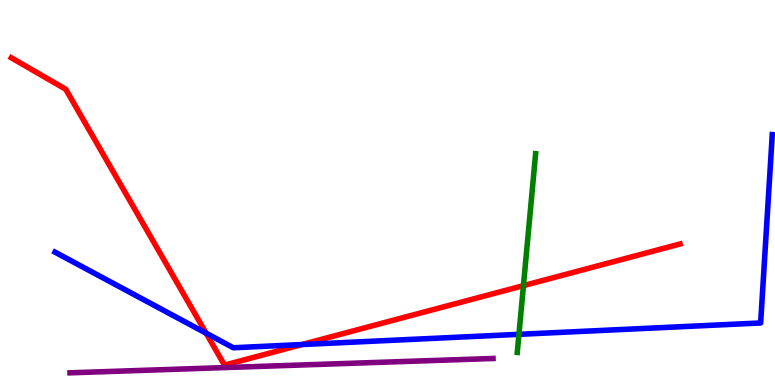[{'lines': ['blue', 'red'], 'intersections': [{'x': 2.66, 'y': 1.35}, {'x': 3.9, 'y': 1.05}]}, {'lines': ['green', 'red'], 'intersections': [{'x': 6.75, 'y': 2.58}]}, {'lines': ['purple', 'red'], 'intersections': []}, {'lines': ['blue', 'green'], 'intersections': [{'x': 6.7, 'y': 1.32}]}, {'lines': ['blue', 'purple'], 'intersections': []}, {'lines': ['green', 'purple'], 'intersections': []}]